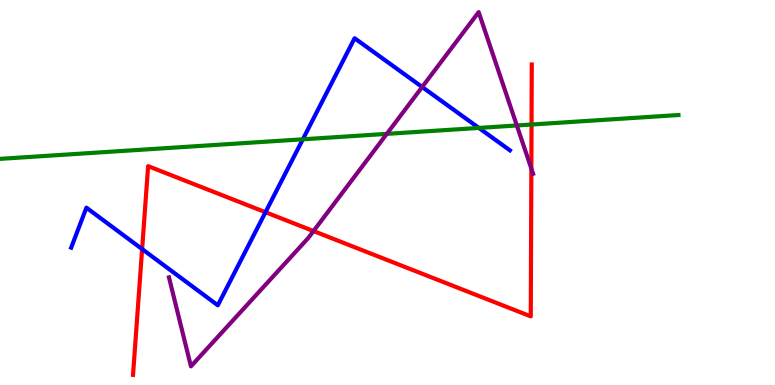[{'lines': ['blue', 'red'], 'intersections': [{'x': 1.83, 'y': 3.53}, {'x': 3.43, 'y': 4.49}]}, {'lines': ['green', 'red'], 'intersections': [{'x': 6.86, 'y': 6.77}]}, {'lines': ['purple', 'red'], 'intersections': [{'x': 4.05, 'y': 4.0}, {'x': 6.86, 'y': 5.62}]}, {'lines': ['blue', 'green'], 'intersections': [{'x': 3.91, 'y': 6.38}, {'x': 6.18, 'y': 6.68}]}, {'lines': ['blue', 'purple'], 'intersections': [{'x': 5.45, 'y': 7.74}]}, {'lines': ['green', 'purple'], 'intersections': [{'x': 4.99, 'y': 6.52}, {'x': 6.67, 'y': 6.74}]}]